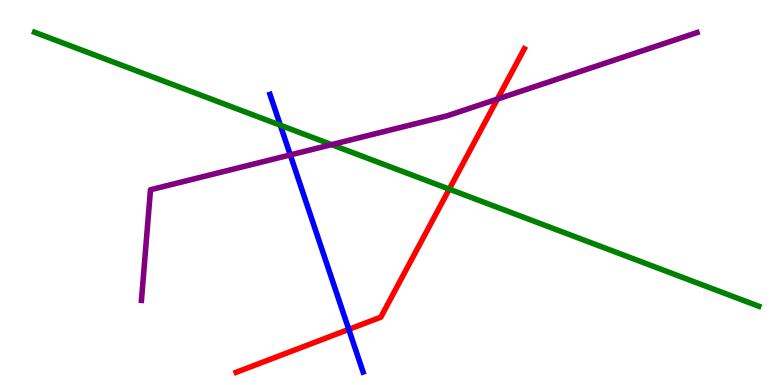[{'lines': ['blue', 'red'], 'intersections': [{'x': 4.5, 'y': 1.44}]}, {'lines': ['green', 'red'], 'intersections': [{'x': 5.8, 'y': 5.09}]}, {'lines': ['purple', 'red'], 'intersections': [{'x': 6.42, 'y': 7.43}]}, {'lines': ['blue', 'green'], 'intersections': [{'x': 3.62, 'y': 6.75}]}, {'lines': ['blue', 'purple'], 'intersections': [{'x': 3.75, 'y': 5.98}]}, {'lines': ['green', 'purple'], 'intersections': [{'x': 4.28, 'y': 6.24}]}]